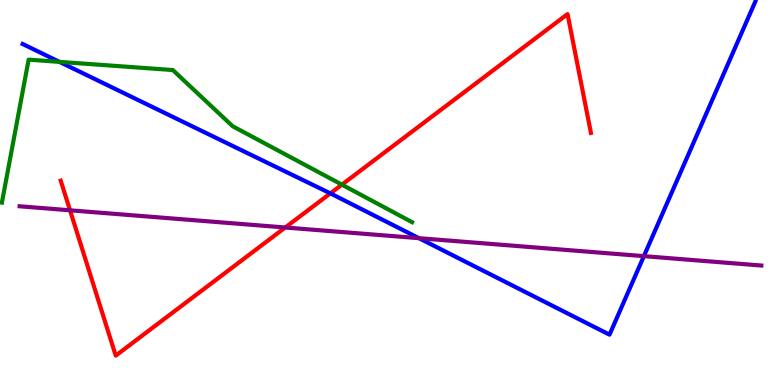[{'lines': ['blue', 'red'], 'intersections': [{'x': 4.26, 'y': 4.98}]}, {'lines': ['green', 'red'], 'intersections': [{'x': 4.41, 'y': 5.2}]}, {'lines': ['purple', 'red'], 'intersections': [{'x': 0.904, 'y': 4.54}, {'x': 3.68, 'y': 4.09}]}, {'lines': ['blue', 'green'], 'intersections': [{'x': 0.768, 'y': 8.39}]}, {'lines': ['blue', 'purple'], 'intersections': [{'x': 5.41, 'y': 3.81}, {'x': 8.31, 'y': 3.35}]}, {'lines': ['green', 'purple'], 'intersections': []}]